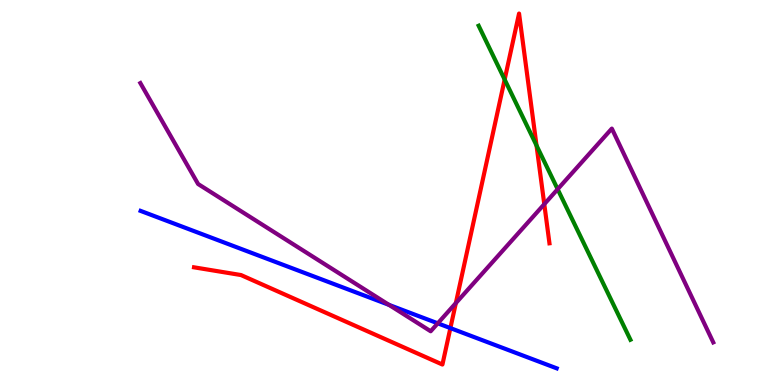[{'lines': ['blue', 'red'], 'intersections': [{'x': 5.81, 'y': 1.48}]}, {'lines': ['green', 'red'], 'intersections': [{'x': 6.51, 'y': 7.93}, {'x': 6.92, 'y': 6.22}]}, {'lines': ['purple', 'red'], 'intersections': [{'x': 5.88, 'y': 2.13}, {'x': 7.02, 'y': 4.7}]}, {'lines': ['blue', 'green'], 'intersections': []}, {'lines': ['blue', 'purple'], 'intersections': [{'x': 5.02, 'y': 2.08}, {'x': 5.65, 'y': 1.6}]}, {'lines': ['green', 'purple'], 'intersections': [{'x': 7.2, 'y': 5.09}]}]